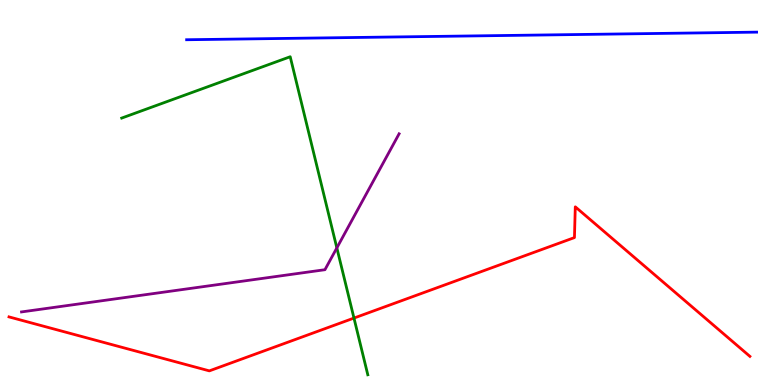[{'lines': ['blue', 'red'], 'intersections': []}, {'lines': ['green', 'red'], 'intersections': [{'x': 4.57, 'y': 1.74}]}, {'lines': ['purple', 'red'], 'intersections': []}, {'lines': ['blue', 'green'], 'intersections': []}, {'lines': ['blue', 'purple'], 'intersections': []}, {'lines': ['green', 'purple'], 'intersections': [{'x': 4.35, 'y': 3.56}]}]